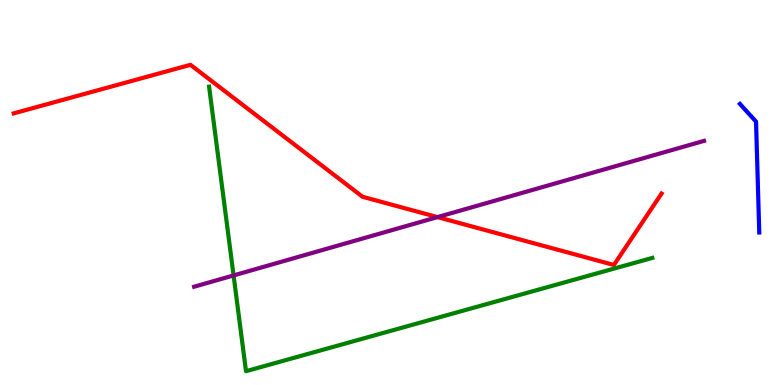[{'lines': ['blue', 'red'], 'intersections': []}, {'lines': ['green', 'red'], 'intersections': []}, {'lines': ['purple', 'red'], 'intersections': [{'x': 5.64, 'y': 4.36}]}, {'lines': ['blue', 'green'], 'intersections': []}, {'lines': ['blue', 'purple'], 'intersections': []}, {'lines': ['green', 'purple'], 'intersections': [{'x': 3.01, 'y': 2.85}]}]